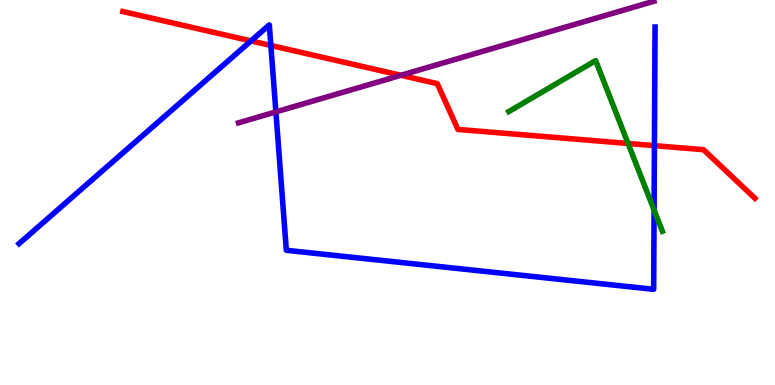[{'lines': ['blue', 'red'], 'intersections': [{'x': 3.24, 'y': 8.94}, {'x': 3.5, 'y': 8.82}, {'x': 8.44, 'y': 6.22}]}, {'lines': ['green', 'red'], 'intersections': [{'x': 8.1, 'y': 6.27}]}, {'lines': ['purple', 'red'], 'intersections': [{'x': 5.17, 'y': 8.04}]}, {'lines': ['blue', 'green'], 'intersections': [{'x': 8.44, 'y': 4.54}]}, {'lines': ['blue', 'purple'], 'intersections': [{'x': 3.56, 'y': 7.09}]}, {'lines': ['green', 'purple'], 'intersections': []}]